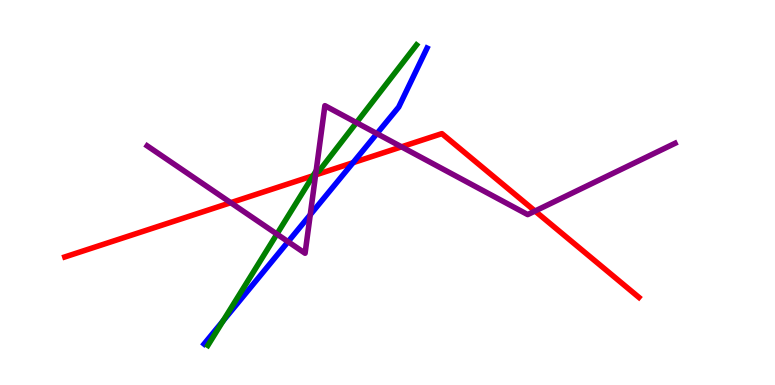[{'lines': ['blue', 'red'], 'intersections': [{'x': 4.55, 'y': 5.77}]}, {'lines': ['green', 'red'], 'intersections': [{'x': 4.04, 'y': 5.43}]}, {'lines': ['purple', 'red'], 'intersections': [{'x': 2.98, 'y': 4.74}, {'x': 4.07, 'y': 5.46}, {'x': 5.18, 'y': 6.19}, {'x': 6.9, 'y': 4.52}]}, {'lines': ['blue', 'green'], 'intersections': [{'x': 2.88, 'y': 1.67}]}, {'lines': ['blue', 'purple'], 'intersections': [{'x': 3.72, 'y': 3.72}, {'x': 4.0, 'y': 4.42}, {'x': 4.86, 'y': 6.53}]}, {'lines': ['green', 'purple'], 'intersections': [{'x': 3.57, 'y': 3.92}, {'x': 4.08, 'y': 5.56}, {'x': 4.6, 'y': 6.81}]}]